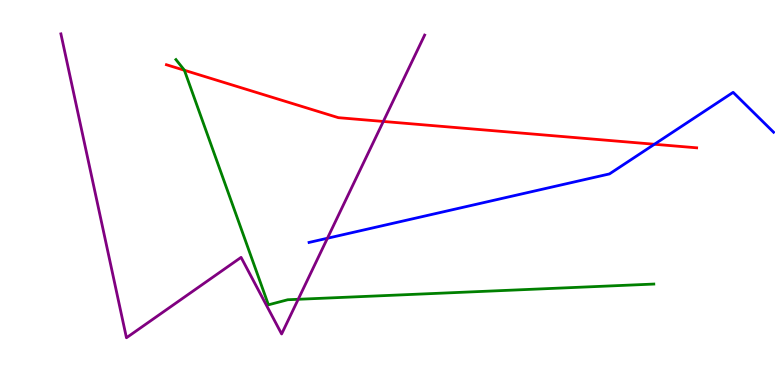[{'lines': ['blue', 'red'], 'intersections': [{'x': 8.44, 'y': 6.25}]}, {'lines': ['green', 'red'], 'intersections': [{'x': 2.38, 'y': 8.18}]}, {'lines': ['purple', 'red'], 'intersections': [{'x': 4.95, 'y': 6.85}]}, {'lines': ['blue', 'green'], 'intersections': []}, {'lines': ['blue', 'purple'], 'intersections': [{'x': 4.22, 'y': 3.81}]}, {'lines': ['green', 'purple'], 'intersections': [{'x': 3.85, 'y': 2.23}]}]